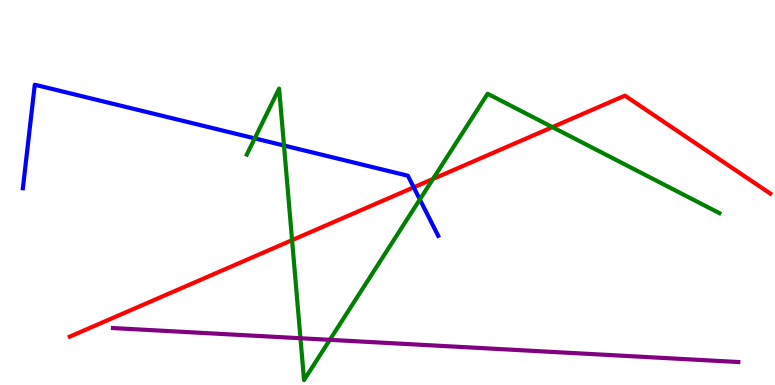[{'lines': ['blue', 'red'], 'intersections': [{'x': 5.34, 'y': 5.13}]}, {'lines': ['green', 'red'], 'intersections': [{'x': 3.77, 'y': 3.76}, {'x': 5.59, 'y': 5.35}, {'x': 7.13, 'y': 6.7}]}, {'lines': ['purple', 'red'], 'intersections': []}, {'lines': ['blue', 'green'], 'intersections': [{'x': 3.29, 'y': 6.41}, {'x': 3.66, 'y': 6.22}, {'x': 5.42, 'y': 4.82}]}, {'lines': ['blue', 'purple'], 'intersections': []}, {'lines': ['green', 'purple'], 'intersections': [{'x': 3.88, 'y': 1.21}, {'x': 4.26, 'y': 1.17}]}]